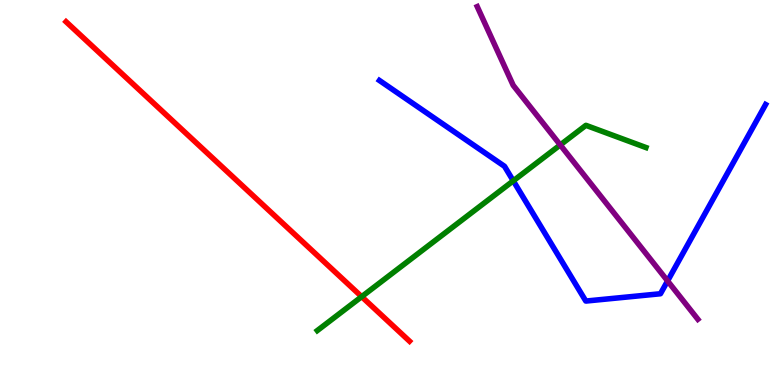[{'lines': ['blue', 'red'], 'intersections': []}, {'lines': ['green', 'red'], 'intersections': [{'x': 4.67, 'y': 2.29}]}, {'lines': ['purple', 'red'], 'intersections': []}, {'lines': ['blue', 'green'], 'intersections': [{'x': 6.62, 'y': 5.3}]}, {'lines': ['blue', 'purple'], 'intersections': [{'x': 8.61, 'y': 2.7}]}, {'lines': ['green', 'purple'], 'intersections': [{'x': 7.23, 'y': 6.24}]}]